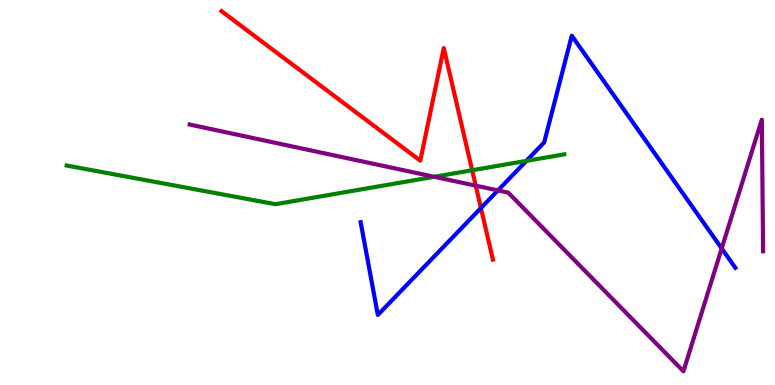[{'lines': ['blue', 'red'], 'intersections': [{'x': 6.21, 'y': 4.6}]}, {'lines': ['green', 'red'], 'intersections': [{'x': 6.09, 'y': 5.58}]}, {'lines': ['purple', 'red'], 'intersections': [{'x': 6.14, 'y': 5.18}]}, {'lines': ['blue', 'green'], 'intersections': [{'x': 6.79, 'y': 5.82}]}, {'lines': ['blue', 'purple'], 'intersections': [{'x': 6.42, 'y': 5.05}, {'x': 9.31, 'y': 3.55}]}, {'lines': ['green', 'purple'], 'intersections': [{'x': 5.6, 'y': 5.41}]}]